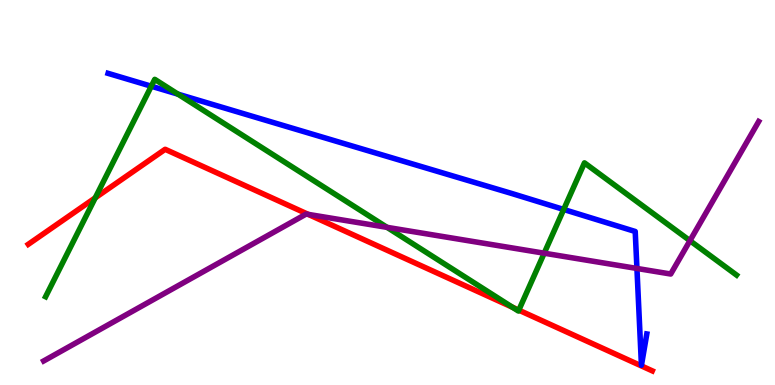[{'lines': ['blue', 'red'], 'intersections': []}, {'lines': ['green', 'red'], 'intersections': [{'x': 1.23, 'y': 4.86}, {'x': 6.61, 'y': 2.02}, {'x': 6.69, 'y': 1.94}]}, {'lines': ['purple', 'red'], 'intersections': [{'x': 3.98, 'y': 4.43}]}, {'lines': ['blue', 'green'], 'intersections': [{'x': 1.95, 'y': 7.76}, {'x': 2.3, 'y': 7.55}, {'x': 7.27, 'y': 4.56}]}, {'lines': ['blue', 'purple'], 'intersections': [{'x': 8.22, 'y': 3.03}]}, {'lines': ['green', 'purple'], 'intersections': [{'x': 4.99, 'y': 4.09}, {'x': 7.02, 'y': 3.42}, {'x': 8.9, 'y': 3.75}]}]